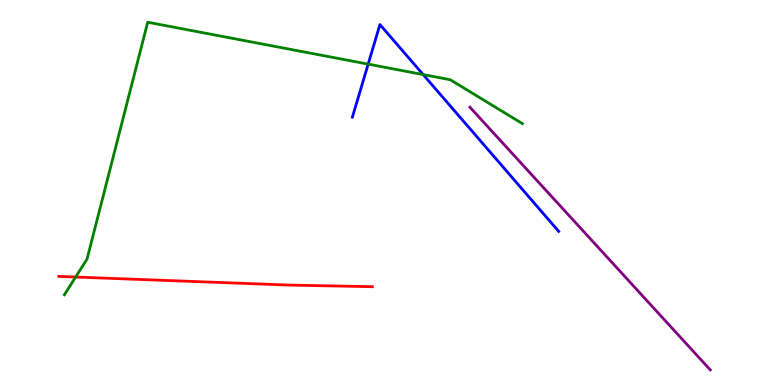[{'lines': ['blue', 'red'], 'intersections': []}, {'lines': ['green', 'red'], 'intersections': [{'x': 0.976, 'y': 2.8}]}, {'lines': ['purple', 'red'], 'intersections': []}, {'lines': ['blue', 'green'], 'intersections': [{'x': 4.75, 'y': 8.33}, {'x': 5.46, 'y': 8.06}]}, {'lines': ['blue', 'purple'], 'intersections': []}, {'lines': ['green', 'purple'], 'intersections': []}]